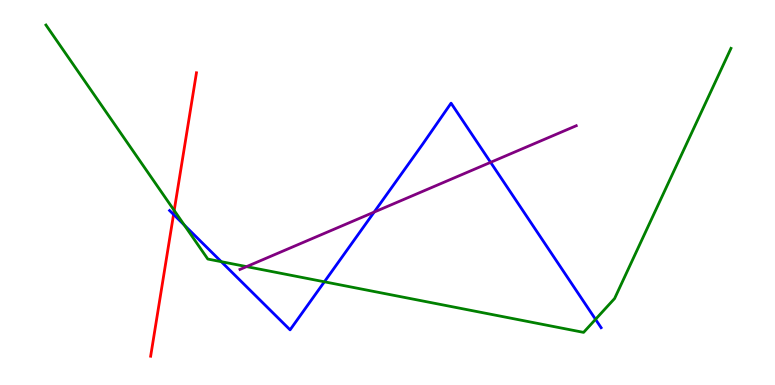[{'lines': ['blue', 'red'], 'intersections': [{'x': 2.24, 'y': 4.43}]}, {'lines': ['green', 'red'], 'intersections': [{'x': 2.25, 'y': 4.53}]}, {'lines': ['purple', 'red'], 'intersections': []}, {'lines': ['blue', 'green'], 'intersections': [{'x': 2.38, 'y': 4.15}, {'x': 2.85, 'y': 3.2}, {'x': 4.19, 'y': 2.68}, {'x': 7.68, 'y': 1.71}]}, {'lines': ['blue', 'purple'], 'intersections': [{'x': 4.83, 'y': 4.49}, {'x': 6.33, 'y': 5.78}]}, {'lines': ['green', 'purple'], 'intersections': [{'x': 3.18, 'y': 3.07}]}]